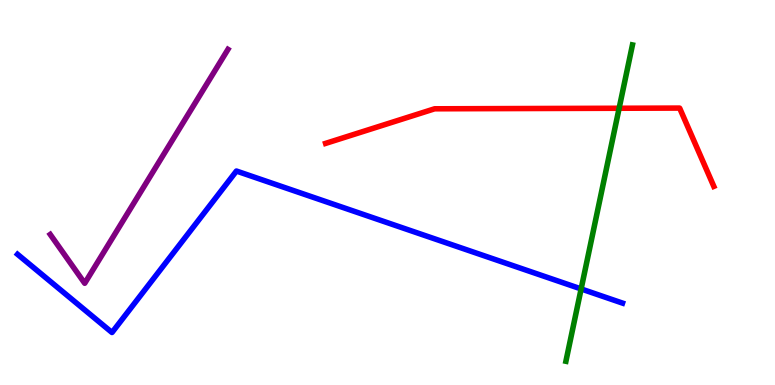[{'lines': ['blue', 'red'], 'intersections': []}, {'lines': ['green', 'red'], 'intersections': [{'x': 7.99, 'y': 7.19}]}, {'lines': ['purple', 'red'], 'intersections': []}, {'lines': ['blue', 'green'], 'intersections': [{'x': 7.5, 'y': 2.5}]}, {'lines': ['blue', 'purple'], 'intersections': []}, {'lines': ['green', 'purple'], 'intersections': []}]